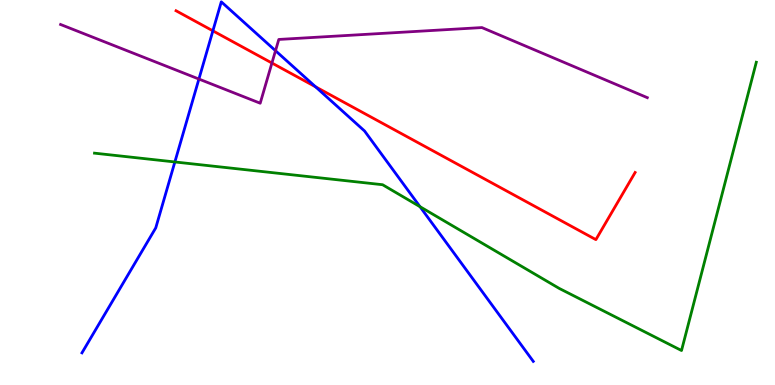[{'lines': ['blue', 'red'], 'intersections': [{'x': 2.75, 'y': 9.2}, {'x': 4.07, 'y': 7.75}]}, {'lines': ['green', 'red'], 'intersections': []}, {'lines': ['purple', 'red'], 'intersections': [{'x': 3.51, 'y': 8.36}]}, {'lines': ['blue', 'green'], 'intersections': [{'x': 2.26, 'y': 5.79}, {'x': 5.42, 'y': 4.63}]}, {'lines': ['blue', 'purple'], 'intersections': [{'x': 2.57, 'y': 7.95}, {'x': 3.56, 'y': 8.68}]}, {'lines': ['green', 'purple'], 'intersections': []}]